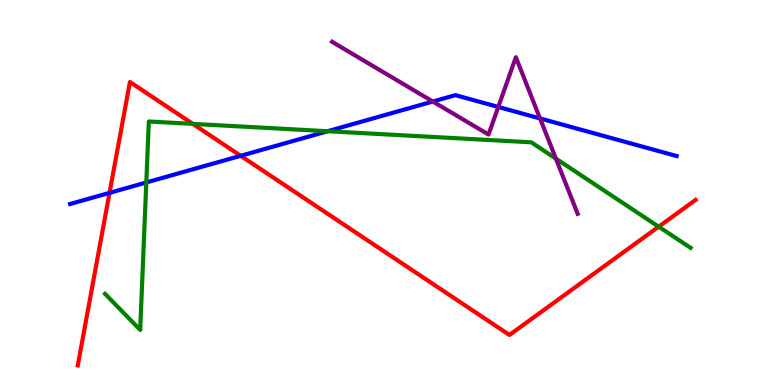[{'lines': ['blue', 'red'], 'intersections': [{'x': 1.41, 'y': 4.99}, {'x': 3.11, 'y': 5.95}]}, {'lines': ['green', 'red'], 'intersections': [{'x': 2.49, 'y': 6.78}, {'x': 8.5, 'y': 4.11}]}, {'lines': ['purple', 'red'], 'intersections': []}, {'lines': ['blue', 'green'], 'intersections': [{'x': 1.89, 'y': 5.26}, {'x': 4.23, 'y': 6.59}]}, {'lines': ['blue', 'purple'], 'intersections': [{'x': 5.58, 'y': 7.36}, {'x': 6.43, 'y': 7.22}, {'x': 6.97, 'y': 6.92}]}, {'lines': ['green', 'purple'], 'intersections': [{'x': 7.17, 'y': 5.88}]}]